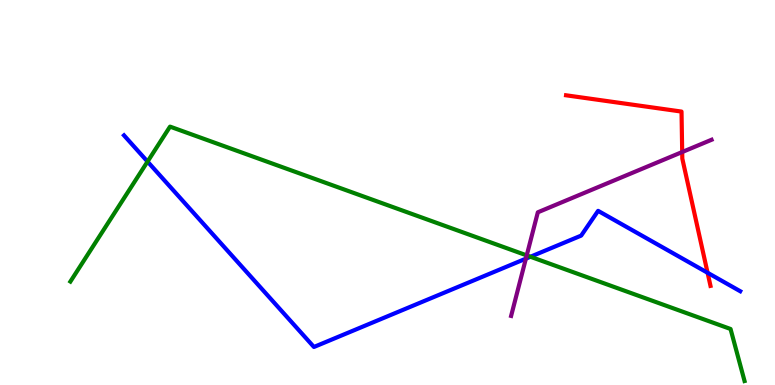[{'lines': ['blue', 'red'], 'intersections': [{'x': 9.13, 'y': 2.92}]}, {'lines': ['green', 'red'], 'intersections': []}, {'lines': ['purple', 'red'], 'intersections': [{'x': 8.8, 'y': 6.05}]}, {'lines': ['blue', 'green'], 'intersections': [{'x': 1.9, 'y': 5.8}, {'x': 6.84, 'y': 3.33}]}, {'lines': ['blue', 'purple'], 'intersections': [{'x': 6.79, 'y': 3.28}]}, {'lines': ['green', 'purple'], 'intersections': [{'x': 6.8, 'y': 3.37}]}]